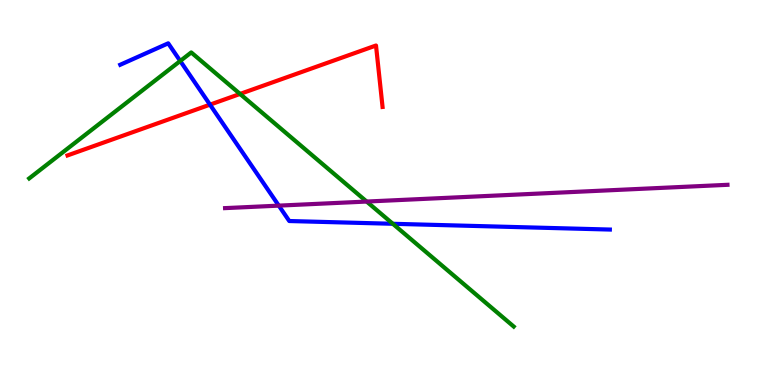[{'lines': ['blue', 'red'], 'intersections': [{'x': 2.71, 'y': 7.28}]}, {'lines': ['green', 'red'], 'intersections': [{'x': 3.1, 'y': 7.56}]}, {'lines': ['purple', 'red'], 'intersections': []}, {'lines': ['blue', 'green'], 'intersections': [{'x': 2.33, 'y': 8.42}, {'x': 5.07, 'y': 4.19}]}, {'lines': ['blue', 'purple'], 'intersections': [{'x': 3.6, 'y': 4.66}]}, {'lines': ['green', 'purple'], 'intersections': [{'x': 4.73, 'y': 4.76}]}]